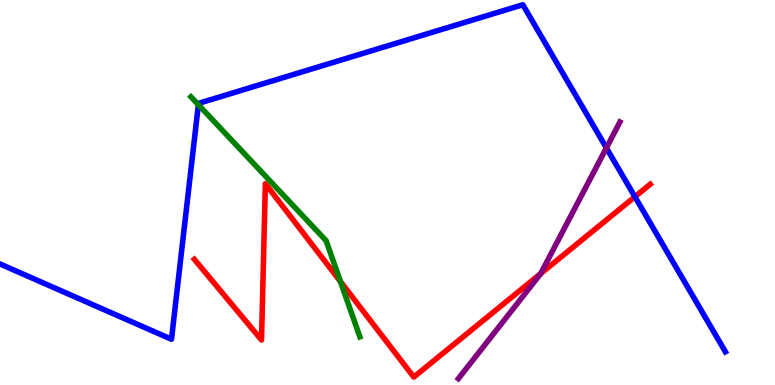[{'lines': ['blue', 'red'], 'intersections': [{'x': 8.19, 'y': 4.89}]}, {'lines': ['green', 'red'], 'intersections': [{'x': 4.39, 'y': 2.69}]}, {'lines': ['purple', 'red'], 'intersections': [{'x': 6.98, 'y': 2.9}]}, {'lines': ['blue', 'green'], 'intersections': [{'x': 2.56, 'y': 7.28}]}, {'lines': ['blue', 'purple'], 'intersections': [{'x': 7.82, 'y': 6.16}]}, {'lines': ['green', 'purple'], 'intersections': []}]